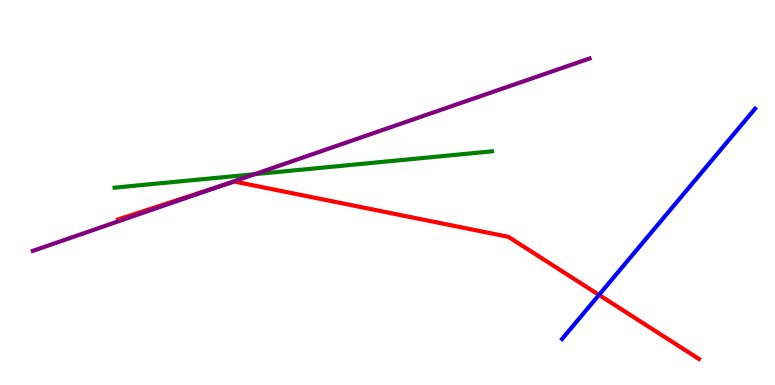[{'lines': ['blue', 'red'], 'intersections': [{'x': 7.73, 'y': 2.34}]}, {'lines': ['green', 'red'], 'intersections': []}, {'lines': ['purple', 'red'], 'intersections': [{'x': 2.85, 'y': 5.17}]}, {'lines': ['blue', 'green'], 'intersections': []}, {'lines': ['blue', 'purple'], 'intersections': []}, {'lines': ['green', 'purple'], 'intersections': [{'x': 3.29, 'y': 5.48}]}]